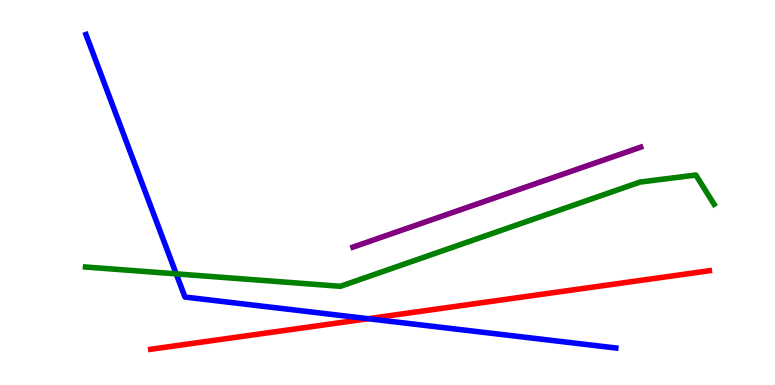[{'lines': ['blue', 'red'], 'intersections': [{'x': 4.75, 'y': 1.72}]}, {'lines': ['green', 'red'], 'intersections': []}, {'lines': ['purple', 'red'], 'intersections': []}, {'lines': ['blue', 'green'], 'intersections': [{'x': 2.27, 'y': 2.89}]}, {'lines': ['blue', 'purple'], 'intersections': []}, {'lines': ['green', 'purple'], 'intersections': []}]